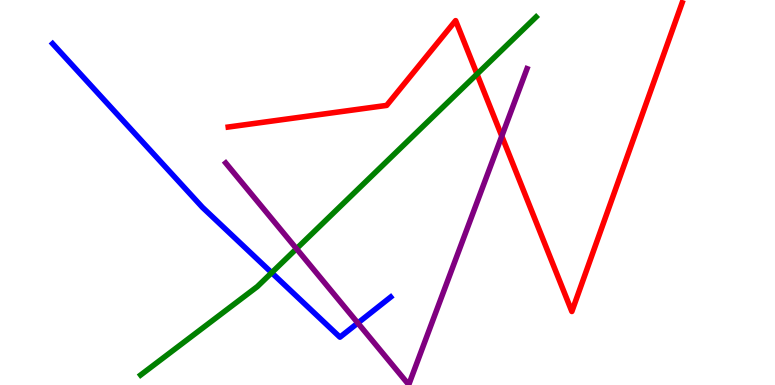[{'lines': ['blue', 'red'], 'intersections': []}, {'lines': ['green', 'red'], 'intersections': [{'x': 6.15, 'y': 8.08}]}, {'lines': ['purple', 'red'], 'intersections': [{'x': 6.47, 'y': 6.46}]}, {'lines': ['blue', 'green'], 'intersections': [{'x': 3.51, 'y': 2.92}]}, {'lines': ['blue', 'purple'], 'intersections': [{'x': 4.62, 'y': 1.61}]}, {'lines': ['green', 'purple'], 'intersections': [{'x': 3.83, 'y': 3.54}]}]